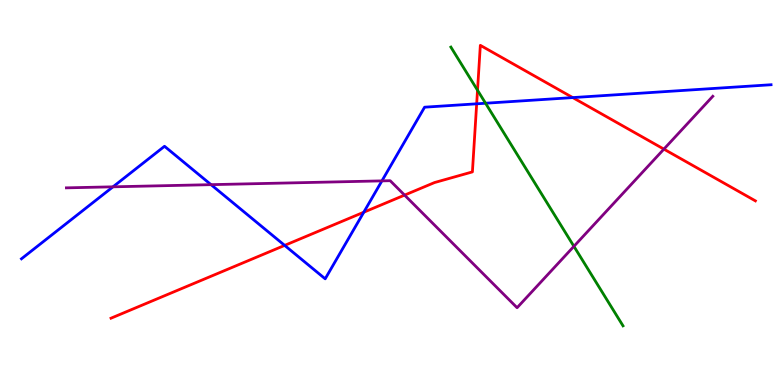[{'lines': ['blue', 'red'], 'intersections': [{'x': 3.67, 'y': 3.63}, {'x': 4.69, 'y': 4.49}, {'x': 6.15, 'y': 7.3}, {'x': 7.39, 'y': 7.47}]}, {'lines': ['green', 'red'], 'intersections': [{'x': 6.16, 'y': 7.66}]}, {'lines': ['purple', 'red'], 'intersections': [{'x': 5.22, 'y': 4.93}, {'x': 8.57, 'y': 6.13}]}, {'lines': ['blue', 'green'], 'intersections': [{'x': 6.27, 'y': 7.32}]}, {'lines': ['blue', 'purple'], 'intersections': [{'x': 1.46, 'y': 5.15}, {'x': 2.72, 'y': 5.2}, {'x': 4.93, 'y': 5.3}]}, {'lines': ['green', 'purple'], 'intersections': [{'x': 7.41, 'y': 3.6}]}]